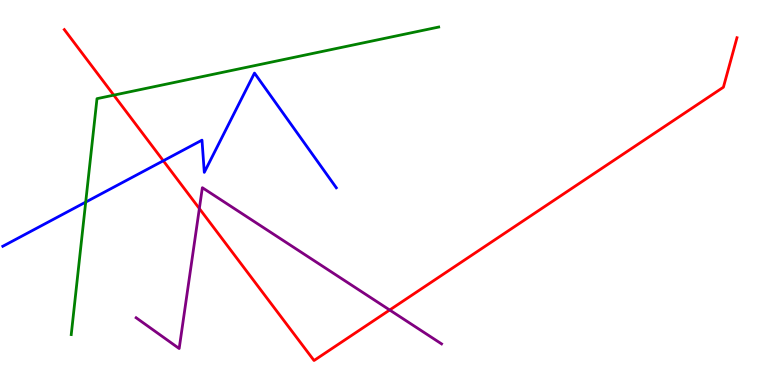[{'lines': ['blue', 'red'], 'intersections': [{'x': 2.11, 'y': 5.82}]}, {'lines': ['green', 'red'], 'intersections': [{'x': 1.47, 'y': 7.53}]}, {'lines': ['purple', 'red'], 'intersections': [{'x': 2.57, 'y': 4.58}, {'x': 5.03, 'y': 1.95}]}, {'lines': ['blue', 'green'], 'intersections': [{'x': 1.11, 'y': 4.75}]}, {'lines': ['blue', 'purple'], 'intersections': []}, {'lines': ['green', 'purple'], 'intersections': []}]